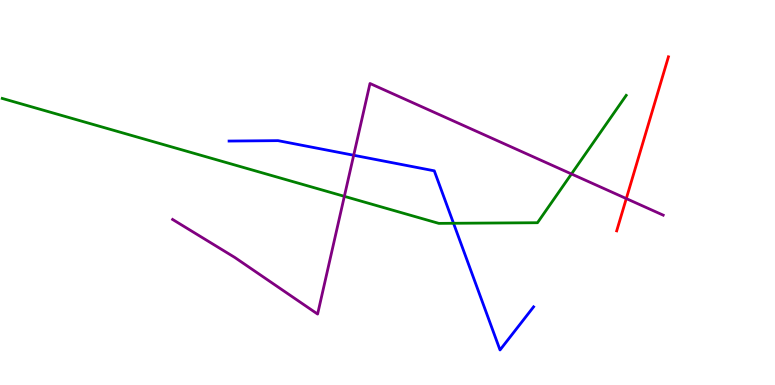[{'lines': ['blue', 'red'], 'intersections': []}, {'lines': ['green', 'red'], 'intersections': []}, {'lines': ['purple', 'red'], 'intersections': [{'x': 8.08, 'y': 4.84}]}, {'lines': ['blue', 'green'], 'intersections': [{'x': 5.85, 'y': 4.2}]}, {'lines': ['blue', 'purple'], 'intersections': [{'x': 4.56, 'y': 5.97}]}, {'lines': ['green', 'purple'], 'intersections': [{'x': 4.44, 'y': 4.9}, {'x': 7.37, 'y': 5.48}]}]